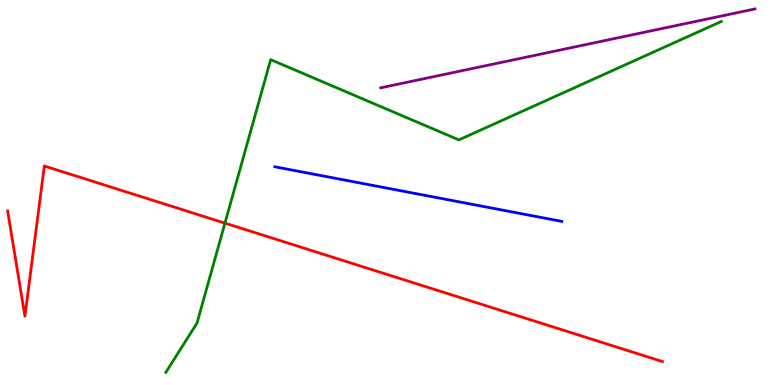[{'lines': ['blue', 'red'], 'intersections': []}, {'lines': ['green', 'red'], 'intersections': [{'x': 2.9, 'y': 4.2}]}, {'lines': ['purple', 'red'], 'intersections': []}, {'lines': ['blue', 'green'], 'intersections': []}, {'lines': ['blue', 'purple'], 'intersections': []}, {'lines': ['green', 'purple'], 'intersections': []}]